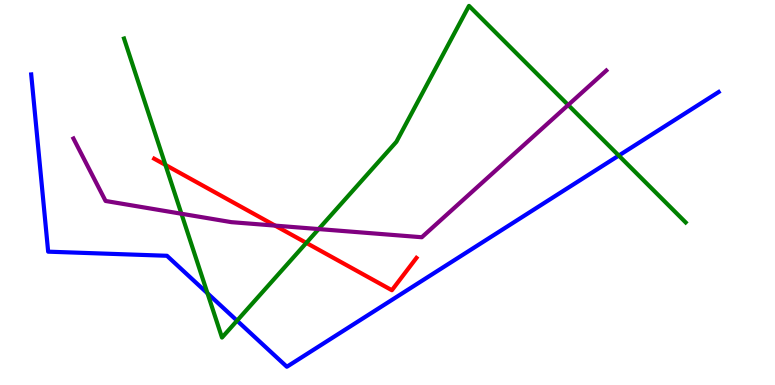[{'lines': ['blue', 'red'], 'intersections': []}, {'lines': ['green', 'red'], 'intersections': [{'x': 2.13, 'y': 5.72}, {'x': 3.95, 'y': 3.69}]}, {'lines': ['purple', 'red'], 'intersections': [{'x': 3.55, 'y': 4.14}]}, {'lines': ['blue', 'green'], 'intersections': [{'x': 2.68, 'y': 2.38}, {'x': 3.06, 'y': 1.67}, {'x': 7.98, 'y': 5.96}]}, {'lines': ['blue', 'purple'], 'intersections': []}, {'lines': ['green', 'purple'], 'intersections': [{'x': 2.34, 'y': 4.45}, {'x': 4.11, 'y': 4.05}, {'x': 7.33, 'y': 7.27}]}]